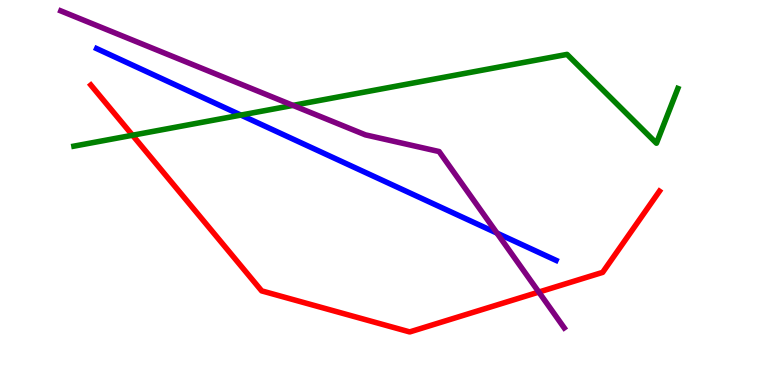[{'lines': ['blue', 'red'], 'intersections': []}, {'lines': ['green', 'red'], 'intersections': [{'x': 1.71, 'y': 6.49}]}, {'lines': ['purple', 'red'], 'intersections': [{'x': 6.95, 'y': 2.41}]}, {'lines': ['blue', 'green'], 'intersections': [{'x': 3.11, 'y': 7.01}]}, {'lines': ['blue', 'purple'], 'intersections': [{'x': 6.41, 'y': 3.95}]}, {'lines': ['green', 'purple'], 'intersections': [{'x': 3.78, 'y': 7.26}]}]